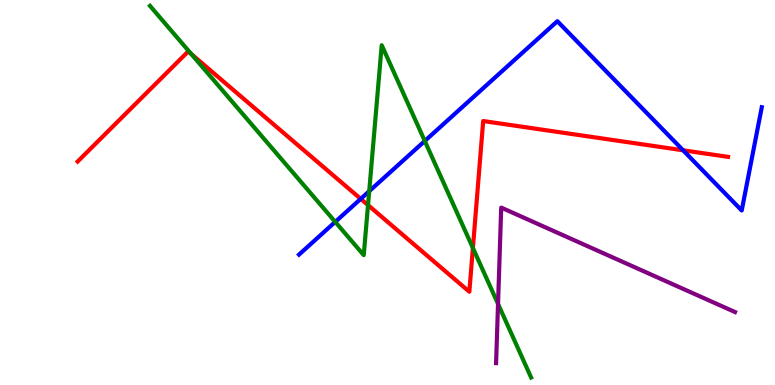[{'lines': ['blue', 'red'], 'intersections': [{'x': 4.65, 'y': 4.83}, {'x': 8.81, 'y': 6.1}]}, {'lines': ['green', 'red'], 'intersections': [{'x': 2.47, 'y': 8.6}, {'x': 4.75, 'y': 4.67}, {'x': 6.1, 'y': 3.56}]}, {'lines': ['purple', 'red'], 'intersections': []}, {'lines': ['blue', 'green'], 'intersections': [{'x': 4.33, 'y': 4.24}, {'x': 4.76, 'y': 5.03}, {'x': 5.48, 'y': 6.34}]}, {'lines': ['blue', 'purple'], 'intersections': []}, {'lines': ['green', 'purple'], 'intersections': [{'x': 6.43, 'y': 2.11}]}]